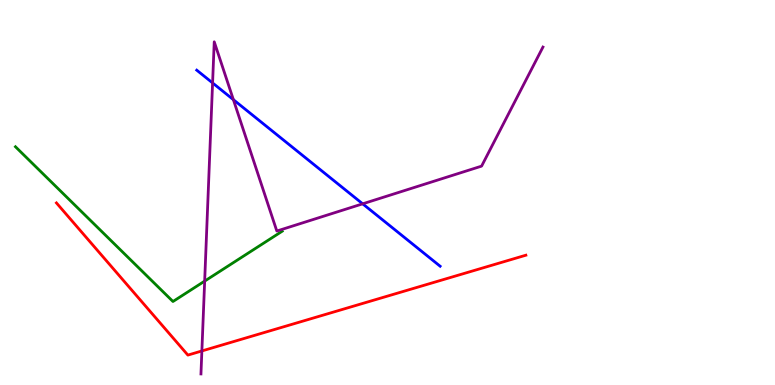[{'lines': ['blue', 'red'], 'intersections': []}, {'lines': ['green', 'red'], 'intersections': []}, {'lines': ['purple', 'red'], 'intersections': [{'x': 2.6, 'y': 0.884}]}, {'lines': ['blue', 'green'], 'intersections': []}, {'lines': ['blue', 'purple'], 'intersections': [{'x': 2.74, 'y': 7.85}, {'x': 3.01, 'y': 7.41}, {'x': 4.68, 'y': 4.71}]}, {'lines': ['green', 'purple'], 'intersections': [{'x': 2.64, 'y': 2.7}]}]